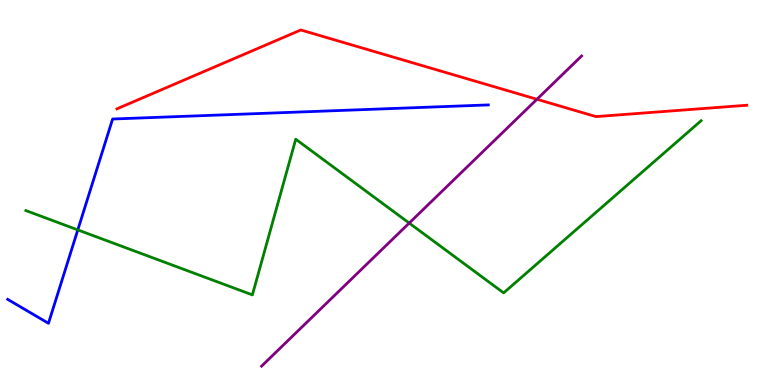[{'lines': ['blue', 'red'], 'intersections': []}, {'lines': ['green', 'red'], 'intersections': []}, {'lines': ['purple', 'red'], 'intersections': [{'x': 6.93, 'y': 7.42}]}, {'lines': ['blue', 'green'], 'intersections': [{'x': 1.0, 'y': 4.03}]}, {'lines': ['blue', 'purple'], 'intersections': []}, {'lines': ['green', 'purple'], 'intersections': [{'x': 5.28, 'y': 4.21}]}]